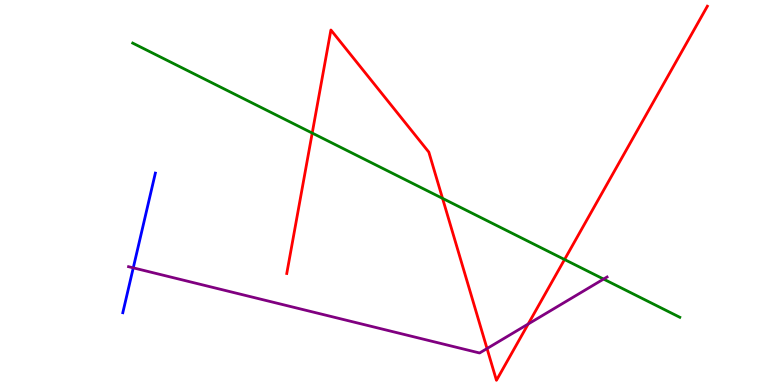[{'lines': ['blue', 'red'], 'intersections': []}, {'lines': ['green', 'red'], 'intersections': [{'x': 4.03, 'y': 6.54}, {'x': 5.71, 'y': 4.85}, {'x': 7.28, 'y': 3.26}]}, {'lines': ['purple', 'red'], 'intersections': [{'x': 6.28, 'y': 0.947}, {'x': 6.82, 'y': 1.58}]}, {'lines': ['blue', 'green'], 'intersections': []}, {'lines': ['blue', 'purple'], 'intersections': [{'x': 1.72, 'y': 3.04}]}, {'lines': ['green', 'purple'], 'intersections': [{'x': 7.79, 'y': 2.75}]}]